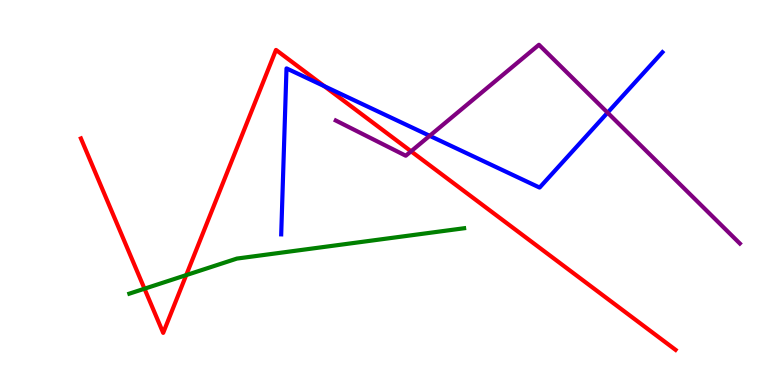[{'lines': ['blue', 'red'], 'intersections': [{'x': 4.18, 'y': 7.76}]}, {'lines': ['green', 'red'], 'intersections': [{'x': 1.86, 'y': 2.5}, {'x': 2.4, 'y': 2.85}]}, {'lines': ['purple', 'red'], 'intersections': [{'x': 5.3, 'y': 6.07}]}, {'lines': ['blue', 'green'], 'intersections': []}, {'lines': ['blue', 'purple'], 'intersections': [{'x': 5.54, 'y': 6.47}, {'x': 7.84, 'y': 7.07}]}, {'lines': ['green', 'purple'], 'intersections': []}]